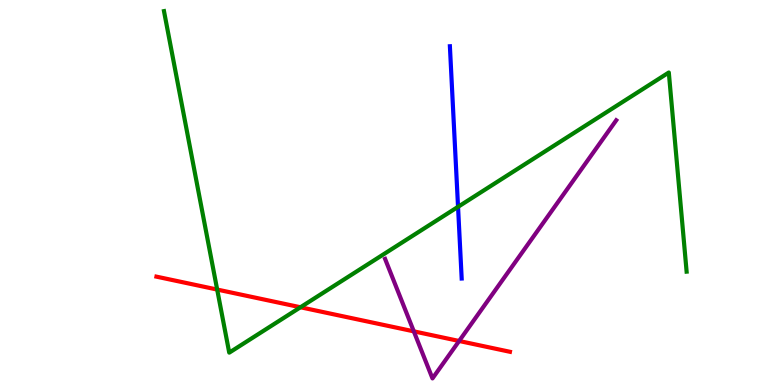[{'lines': ['blue', 'red'], 'intersections': []}, {'lines': ['green', 'red'], 'intersections': [{'x': 2.8, 'y': 2.48}, {'x': 3.88, 'y': 2.02}]}, {'lines': ['purple', 'red'], 'intersections': [{'x': 5.34, 'y': 1.39}, {'x': 5.92, 'y': 1.14}]}, {'lines': ['blue', 'green'], 'intersections': [{'x': 5.91, 'y': 4.63}]}, {'lines': ['blue', 'purple'], 'intersections': []}, {'lines': ['green', 'purple'], 'intersections': []}]